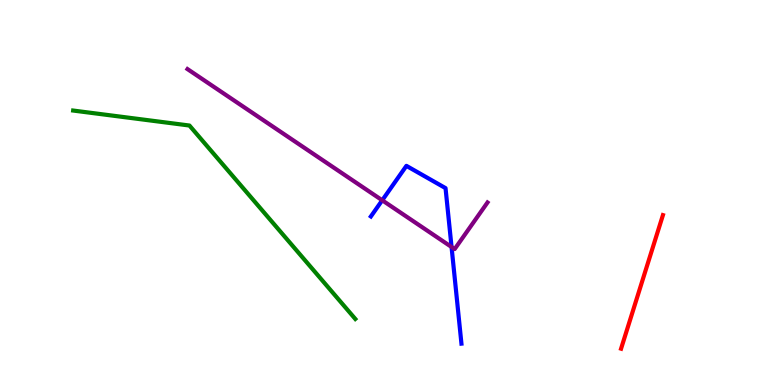[{'lines': ['blue', 'red'], 'intersections': []}, {'lines': ['green', 'red'], 'intersections': []}, {'lines': ['purple', 'red'], 'intersections': []}, {'lines': ['blue', 'green'], 'intersections': []}, {'lines': ['blue', 'purple'], 'intersections': [{'x': 4.93, 'y': 4.8}, {'x': 5.83, 'y': 3.58}]}, {'lines': ['green', 'purple'], 'intersections': []}]